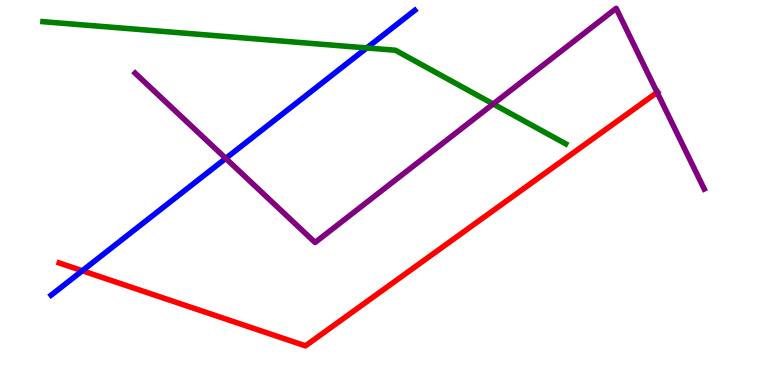[{'lines': ['blue', 'red'], 'intersections': [{'x': 1.06, 'y': 2.97}]}, {'lines': ['green', 'red'], 'intersections': []}, {'lines': ['purple', 'red'], 'intersections': [{'x': 8.48, 'y': 7.6}]}, {'lines': ['blue', 'green'], 'intersections': [{'x': 4.73, 'y': 8.76}]}, {'lines': ['blue', 'purple'], 'intersections': [{'x': 2.91, 'y': 5.89}]}, {'lines': ['green', 'purple'], 'intersections': [{'x': 6.36, 'y': 7.3}]}]